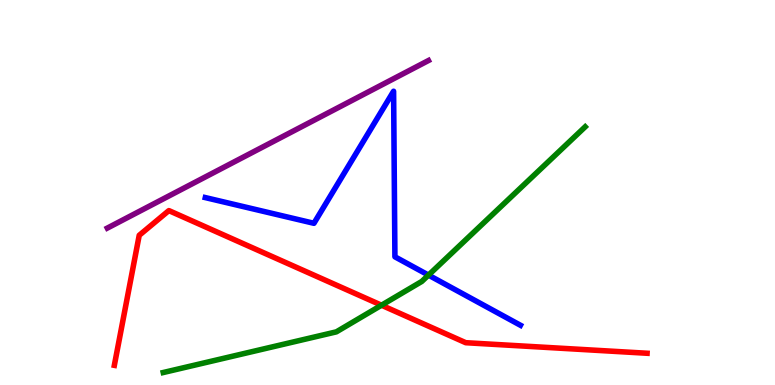[{'lines': ['blue', 'red'], 'intersections': []}, {'lines': ['green', 'red'], 'intersections': [{'x': 4.92, 'y': 2.07}]}, {'lines': ['purple', 'red'], 'intersections': []}, {'lines': ['blue', 'green'], 'intersections': [{'x': 5.53, 'y': 2.85}]}, {'lines': ['blue', 'purple'], 'intersections': []}, {'lines': ['green', 'purple'], 'intersections': []}]